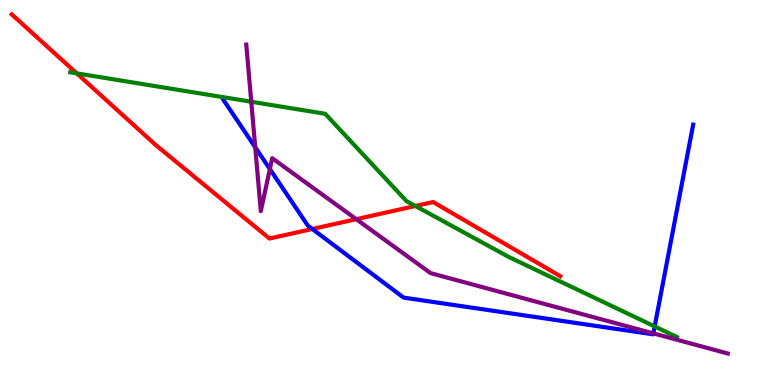[{'lines': ['blue', 'red'], 'intersections': [{'x': 4.03, 'y': 4.05}]}, {'lines': ['green', 'red'], 'intersections': [{'x': 0.99, 'y': 8.09}, {'x': 5.36, 'y': 4.65}]}, {'lines': ['purple', 'red'], 'intersections': [{'x': 4.6, 'y': 4.31}]}, {'lines': ['blue', 'green'], 'intersections': [{'x': 8.45, 'y': 1.52}]}, {'lines': ['blue', 'purple'], 'intersections': [{'x': 3.29, 'y': 6.18}, {'x': 3.48, 'y': 5.61}, {'x': 8.43, 'y': 1.34}]}, {'lines': ['green', 'purple'], 'intersections': [{'x': 3.24, 'y': 7.36}]}]